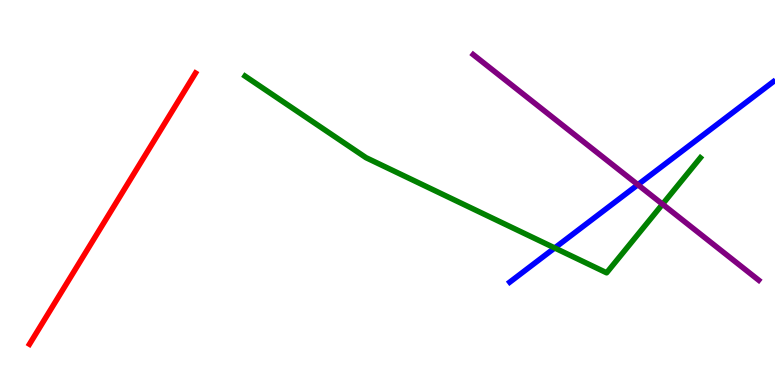[{'lines': ['blue', 'red'], 'intersections': []}, {'lines': ['green', 'red'], 'intersections': []}, {'lines': ['purple', 'red'], 'intersections': []}, {'lines': ['blue', 'green'], 'intersections': [{'x': 7.16, 'y': 3.56}]}, {'lines': ['blue', 'purple'], 'intersections': [{'x': 8.23, 'y': 5.2}]}, {'lines': ['green', 'purple'], 'intersections': [{'x': 8.55, 'y': 4.7}]}]